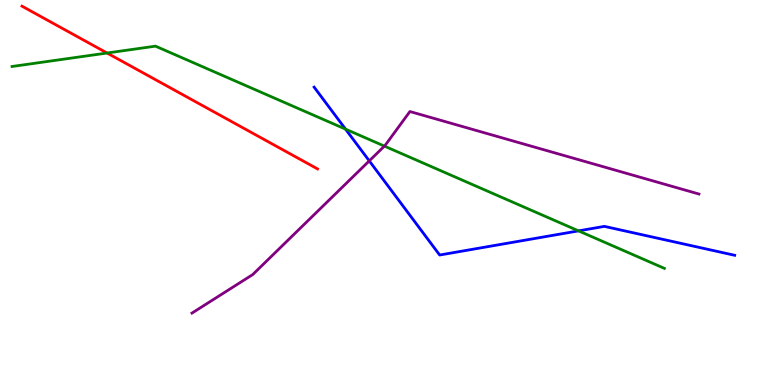[{'lines': ['blue', 'red'], 'intersections': []}, {'lines': ['green', 'red'], 'intersections': [{'x': 1.38, 'y': 8.62}]}, {'lines': ['purple', 'red'], 'intersections': []}, {'lines': ['blue', 'green'], 'intersections': [{'x': 4.46, 'y': 6.65}, {'x': 7.46, 'y': 4.0}]}, {'lines': ['blue', 'purple'], 'intersections': [{'x': 4.76, 'y': 5.82}]}, {'lines': ['green', 'purple'], 'intersections': [{'x': 4.96, 'y': 6.2}]}]